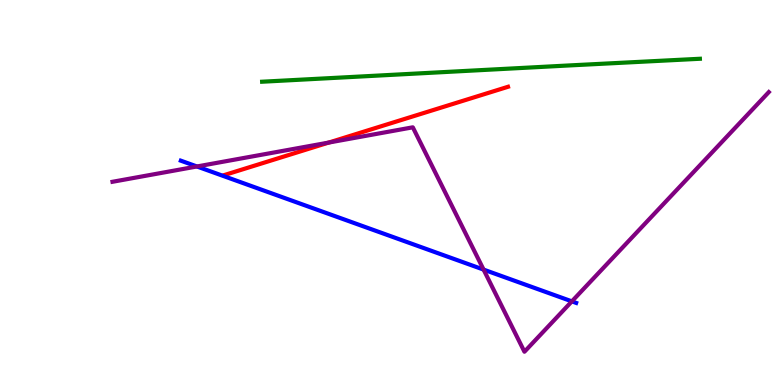[{'lines': ['blue', 'red'], 'intersections': []}, {'lines': ['green', 'red'], 'intersections': []}, {'lines': ['purple', 'red'], 'intersections': [{'x': 4.24, 'y': 6.3}]}, {'lines': ['blue', 'green'], 'intersections': []}, {'lines': ['blue', 'purple'], 'intersections': [{'x': 2.54, 'y': 5.68}, {'x': 6.24, 'y': 3.0}, {'x': 7.38, 'y': 2.17}]}, {'lines': ['green', 'purple'], 'intersections': []}]